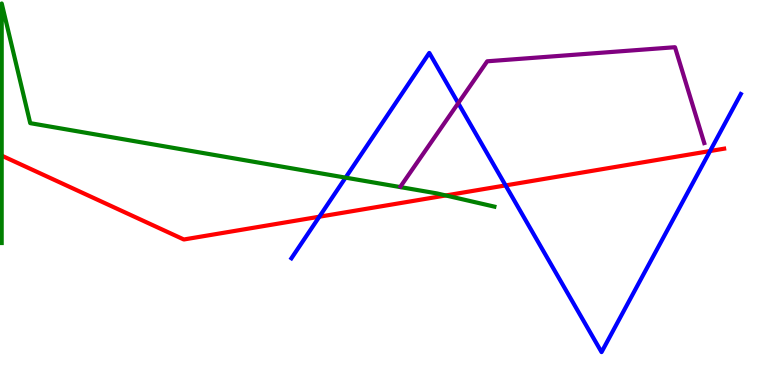[{'lines': ['blue', 'red'], 'intersections': [{'x': 4.12, 'y': 4.37}, {'x': 6.52, 'y': 5.18}, {'x': 9.16, 'y': 6.08}]}, {'lines': ['green', 'red'], 'intersections': [{'x': 0.0219, 'y': 5.96}, {'x': 5.75, 'y': 4.92}]}, {'lines': ['purple', 'red'], 'intersections': []}, {'lines': ['blue', 'green'], 'intersections': [{'x': 4.46, 'y': 5.39}]}, {'lines': ['blue', 'purple'], 'intersections': [{'x': 5.91, 'y': 7.32}]}, {'lines': ['green', 'purple'], 'intersections': []}]